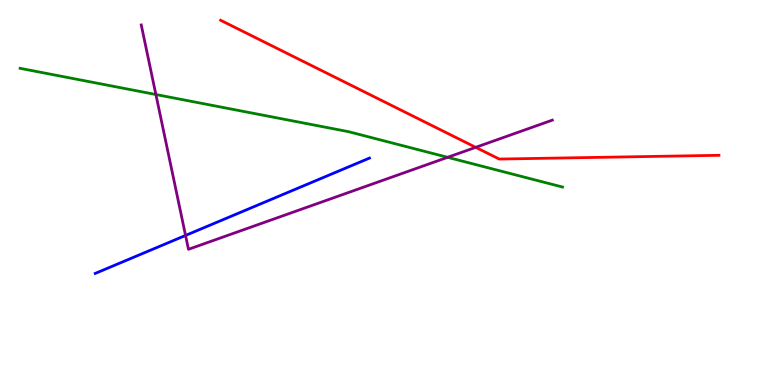[{'lines': ['blue', 'red'], 'intersections': []}, {'lines': ['green', 'red'], 'intersections': []}, {'lines': ['purple', 'red'], 'intersections': [{'x': 6.14, 'y': 6.17}]}, {'lines': ['blue', 'green'], 'intersections': []}, {'lines': ['blue', 'purple'], 'intersections': [{'x': 2.39, 'y': 3.88}]}, {'lines': ['green', 'purple'], 'intersections': [{'x': 2.01, 'y': 7.55}, {'x': 5.78, 'y': 5.91}]}]